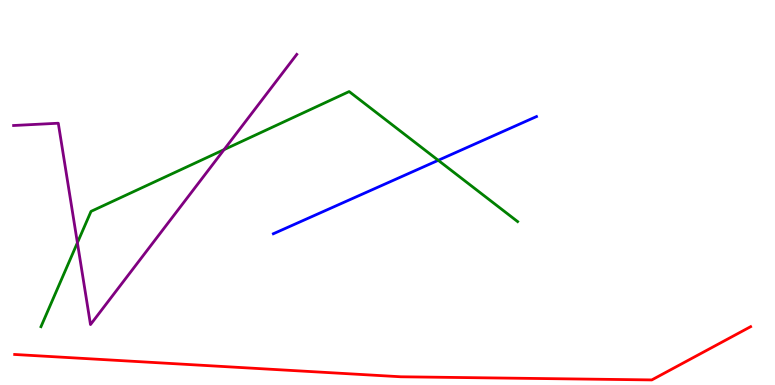[{'lines': ['blue', 'red'], 'intersections': []}, {'lines': ['green', 'red'], 'intersections': []}, {'lines': ['purple', 'red'], 'intersections': []}, {'lines': ['blue', 'green'], 'intersections': [{'x': 5.65, 'y': 5.84}]}, {'lines': ['blue', 'purple'], 'intersections': []}, {'lines': ['green', 'purple'], 'intersections': [{'x': 0.999, 'y': 3.69}, {'x': 2.89, 'y': 6.11}]}]